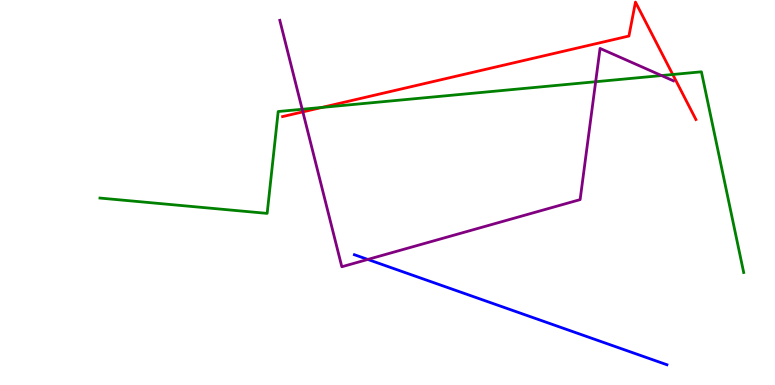[{'lines': ['blue', 'red'], 'intersections': []}, {'lines': ['green', 'red'], 'intersections': [{'x': 4.16, 'y': 7.21}, {'x': 8.68, 'y': 8.07}]}, {'lines': ['purple', 'red'], 'intersections': [{'x': 3.91, 'y': 7.09}]}, {'lines': ['blue', 'green'], 'intersections': []}, {'lines': ['blue', 'purple'], 'intersections': [{'x': 4.75, 'y': 3.26}]}, {'lines': ['green', 'purple'], 'intersections': [{'x': 3.9, 'y': 7.16}, {'x': 7.69, 'y': 7.88}, {'x': 8.54, 'y': 8.04}]}]